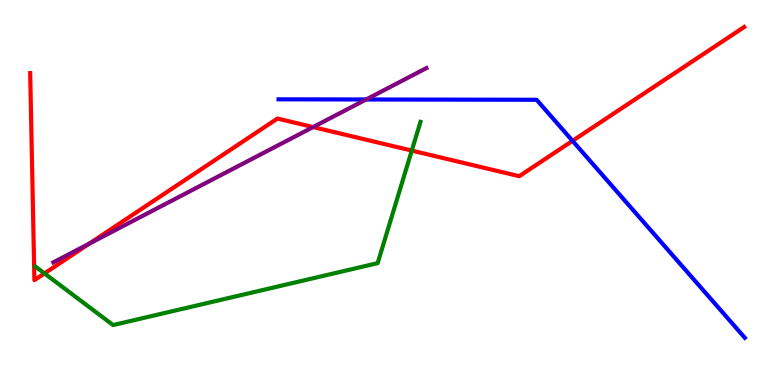[{'lines': ['blue', 'red'], 'intersections': [{'x': 7.39, 'y': 6.34}]}, {'lines': ['green', 'red'], 'intersections': [{'x': 0.574, 'y': 2.9}, {'x': 5.31, 'y': 6.09}]}, {'lines': ['purple', 'red'], 'intersections': [{'x': 1.15, 'y': 3.67}, {'x': 4.04, 'y': 6.7}]}, {'lines': ['blue', 'green'], 'intersections': []}, {'lines': ['blue', 'purple'], 'intersections': [{'x': 4.72, 'y': 7.42}]}, {'lines': ['green', 'purple'], 'intersections': []}]